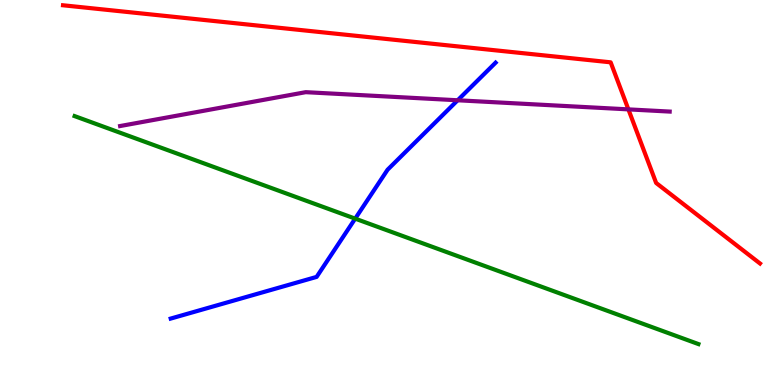[{'lines': ['blue', 'red'], 'intersections': []}, {'lines': ['green', 'red'], 'intersections': []}, {'lines': ['purple', 'red'], 'intersections': [{'x': 8.11, 'y': 7.16}]}, {'lines': ['blue', 'green'], 'intersections': [{'x': 4.58, 'y': 4.32}]}, {'lines': ['blue', 'purple'], 'intersections': [{'x': 5.91, 'y': 7.4}]}, {'lines': ['green', 'purple'], 'intersections': []}]